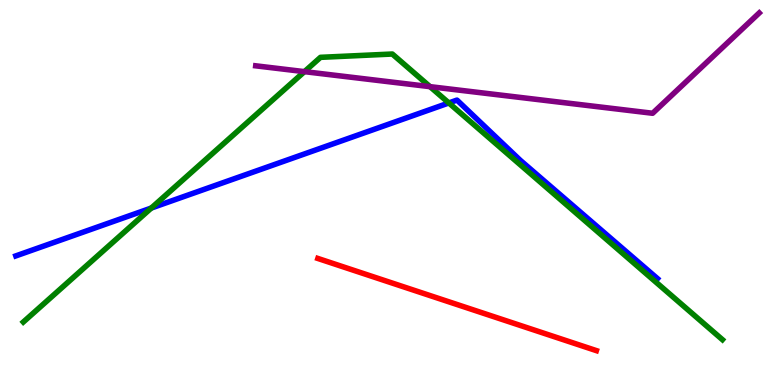[{'lines': ['blue', 'red'], 'intersections': []}, {'lines': ['green', 'red'], 'intersections': []}, {'lines': ['purple', 'red'], 'intersections': []}, {'lines': ['blue', 'green'], 'intersections': [{'x': 1.95, 'y': 4.6}, {'x': 5.79, 'y': 7.33}]}, {'lines': ['blue', 'purple'], 'intersections': []}, {'lines': ['green', 'purple'], 'intersections': [{'x': 3.93, 'y': 8.14}, {'x': 5.55, 'y': 7.75}]}]